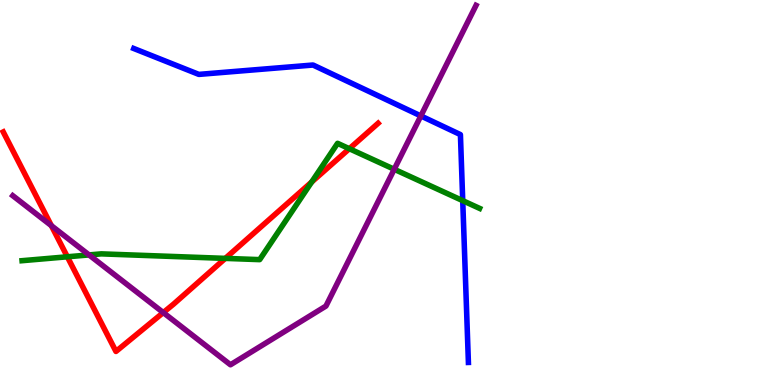[{'lines': ['blue', 'red'], 'intersections': []}, {'lines': ['green', 'red'], 'intersections': [{'x': 0.869, 'y': 3.33}, {'x': 2.91, 'y': 3.29}, {'x': 4.02, 'y': 5.27}, {'x': 4.51, 'y': 6.14}]}, {'lines': ['purple', 'red'], 'intersections': [{'x': 0.663, 'y': 4.14}, {'x': 2.11, 'y': 1.88}]}, {'lines': ['blue', 'green'], 'intersections': [{'x': 5.97, 'y': 4.79}]}, {'lines': ['blue', 'purple'], 'intersections': [{'x': 5.43, 'y': 6.99}]}, {'lines': ['green', 'purple'], 'intersections': [{'x': 1.15, 'y': 3.38}, {'x': 5.09, 'y': 5.6}]}]